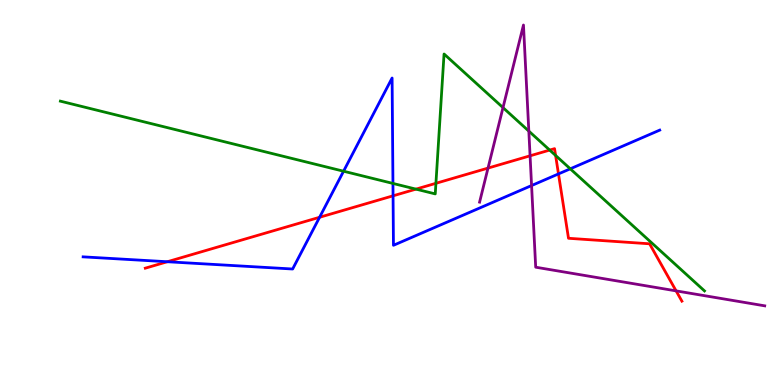[{'lines': ['blue', 'red'], 'intersections': [{'x': 2.16, 'y': 3.2}, {'x': 4.12, 'y': 4.36}, {'x': 5.07, 'y': 4.91}, {'x': 7.21, 'y': 5.48}]}, {'lines': ['green', 'red'], 'intersections': [{'x': 5.37, 'y': 5.09}, {'x': 5.62, 'y': 5.24}, {'x': 7.09, 'y': 6.1}, {'x': 7.17, 'y': 5.96}]}, {'lines': ['purple', 'red'], 'intersections': [{'x': 6.3, 'y': 5.63}, {'x': 6.84, 'y': 5.95}, {'x': 8.72, 'y': 2.44}]}, {'lines': ['blue', 'green'], 'intersections': [{'x': 4.43, 'y': 5.55}, {'x': 5.07, 'y': 5.24}, {'x': 7.36, 'y': 5.62}]}, {'lines': ['blue', 'purple'], 'intersections': [{'x': 6.86, 'y': 5.18}]}, {'lines': ['green', 'purple'], 'intersections': [{'x': 6.49, 'y': 7.2}, {'x': 6.82, 'y': 6.59}]}]